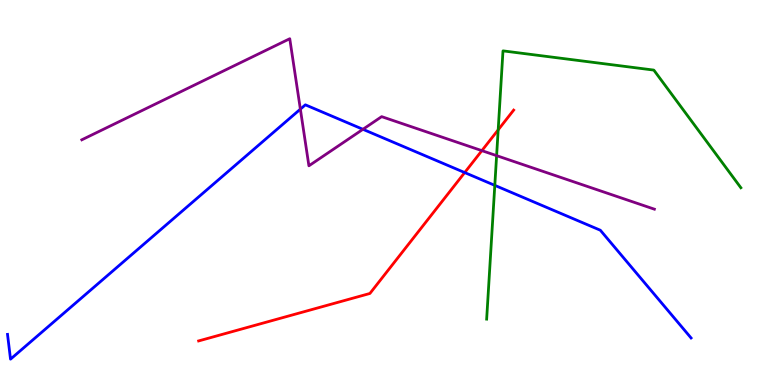[{'lines': ['blue', 'red'], 'intersections': [{'x': 6.0, 'y': 5.52}]}, {'lines': ['green', 'red'], 'intersections': [{'x': 6.43, 'y': 6.63}]}, {'lines': ['purple', 'red'], 'intersections': [{'x': 6.22, 'y': 6.09}]}, {'lines': ['blue', 'green'], 'intersections': [{'x': 6.38, 'y': 5.19}]}, {'lines': ['blue', 'purple'], 'intersections': [{'x': 3.88, 'y': 7.16}, {'x': 4.68, 'y': 6.64}]}, {'lines': ['green', 'purple'], 'intersections': [{'x': 6.41, 'y': 5.96}]}]